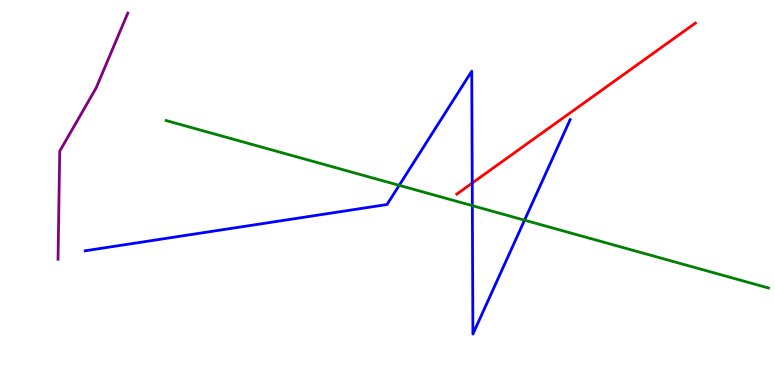[{'lines': ['blue', 'red'], 'intersections': [{'x': 6.09, 'y': 5.25}]}, {'lines': ['green', 'red'], 'intersections': []}, {'lines': ['purple', 'red'], 'intersections': []}, {'lines': ['blue', 'green'], 'intersections': [{'x': 5.15, 'y': 5.19}, {'x': 6.09, 'y': 4.66}, {'x': 6.77, 'y': 4.28}]}, {'lines': ['blue', 'purple'], 'intersections': []}, {'lines': ['green', 'purple'], 'intersections': []}]